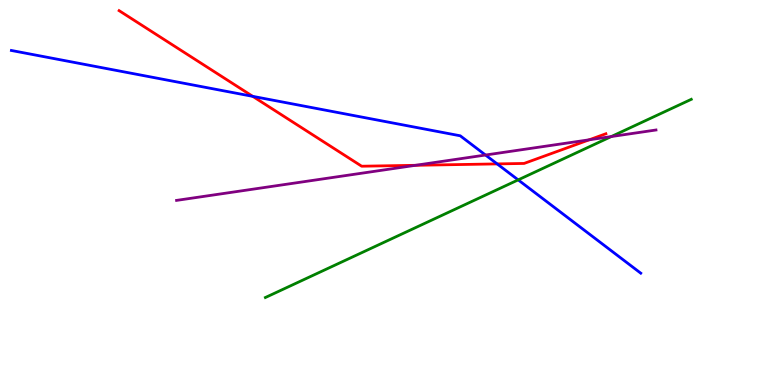[{'lines': ['blue', 'red'], 'intersections': [{'x': 3.26, 'y': 7.5}, {'x': 6.42, 'y': 5.74}]}, {'lines': ['green', 'red'], 'intersections': []}, {'lines': ['purple', 'red'], 'intersections': [{'x': 5.36, 'y': 5.71}, {'x': 7.6, 'y': 6.37}]}, {'lines': ['blue', 'green'], 'intersections': [{'x': 6.69, 'y': 5.33}]}, {'lines': ['blue', 'purple'], 'intersections': [{'x': 6.26, 'y': 5.97}]}, {'lines': ['green', 'purple'], 'intersections': [{'x': 7.89, 'y': 6.45}]}]